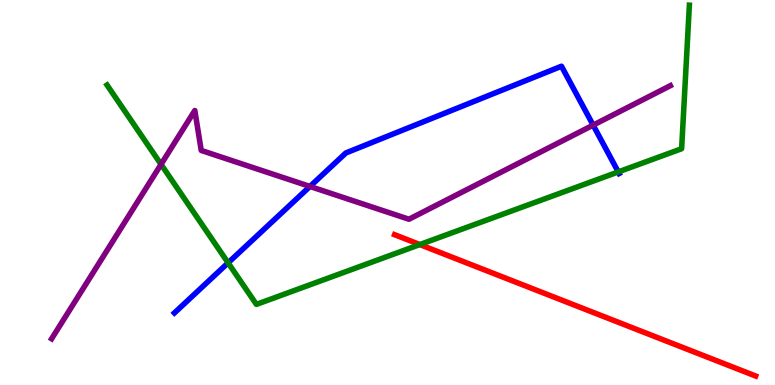[{'lines': ['blue', 'red'], 'intersections': []}, {'lines': ['green', 'red'], 'intersections': [{'x': 5.42, 'y': 3.65}]}, {'lines': ['purple', 'red'], 'intersections': []}, {'lines': ['blue', 'green'], 'intersections': [{'x': 2.94, 'y': 3.17}, {'x': 7.98, 'y': 5.53}]}, {'lines': ['blue', 'purple'], 'intersections': [{'x': 4.0, 'y': 5.16}, {'x': 7.65, 'y': 6.75}]}, {'lines': ['green', 'purple'], 'intersections': [{'x': 2.08, 'y': 5.73}]}]